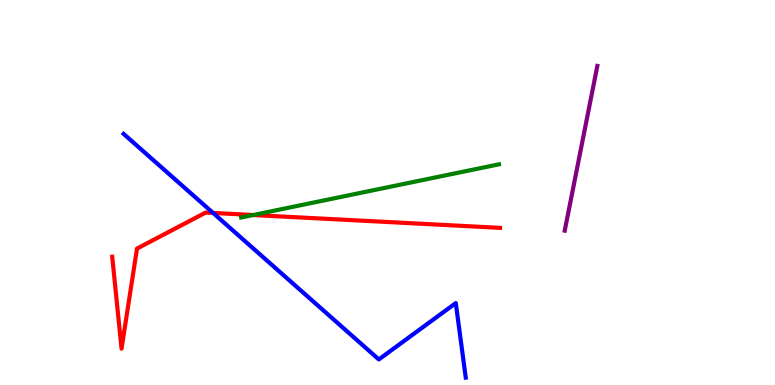[{'lines': ['blue', 'red'], 'intersections': [{'x': 2.75, 'y': 4.47}]}, {'lines': ['green', 'red'], 'intersections': [{'x': 3.27, 'y': 4.41}]}, {'lines': ['purple', 'red'], 'intersections': []}, {'lines': ['blue', 'green'], 'intersections': []}, {'lines': ['blue', 'purple'], 'intersections': []}, {'lines': ['green', 'purple'], 'intersections': []}]